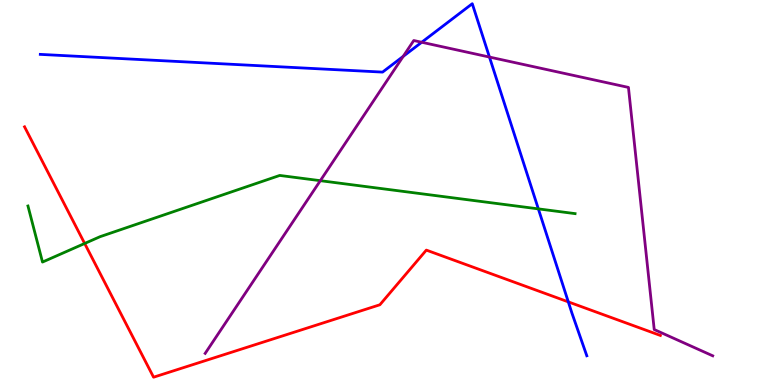[{'lines': ['blue', 'red'], 'intersections': [{'x': 7.33, 'y': 2.16}]}, {'lines': ['green', 'red'], 'intersections': [{'x': 1.09, 'y': 3.68}]}, {'lines': ['purple', 'red'], 'intersections': []}, {'lines': ['blue', 'green'], 'intersections': [{'x': 6.95, 'y': 4.57}]}, {'lines': ['blue', 'purple'], 'intersections': [{'x': 5.2, 'y': 8.54}, {'x': 5.44, 'y': 8.9}, {'x': 6.32, 'y': 8.52}]}, {'lines': ['green', 'purple'], 'intersections': [{'x': 4.13, 'y': 5.31}]}]